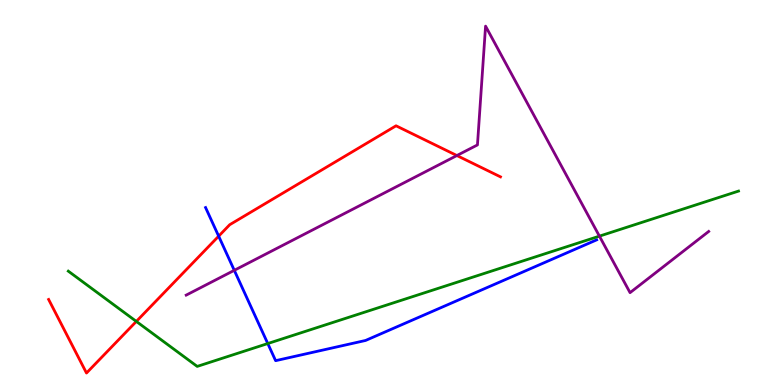[{'lines': ['blue', 'red'], 'intersections': [{'x': 2.82, 'y': 3.87}]}, {'lines': ['green', 'red'], 'intersections': [{'x': 1.76, 'y': 1.65}]}, {'lines': ['purple', 'red'], 'intersections': [{'x': 5.9, 'y': 5.96}]}, {'lines': ['blue', 'green'], 'intersections': [{'x': 3.46, 'y': 1.08}]}, {'lines': ['blue', 'purple'], 'intersections': [{'x': 3.02, 'y': 2.98}]}, {'lines': ['green', 'purple'], 'intersections': [{'x': 7.73, 'y': 3.87}]}]